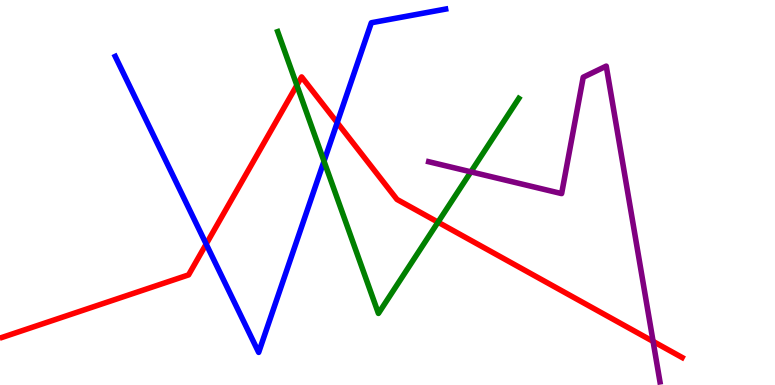[{'lines': ['blue', 'red'], 'intersections': [{'x': 2.66, 'y': 3.66}, {'x': 4.35, 'y': 6.81}]}, {'lines': ['green', 'red'], 'intersections': [{'x': 3.83, 'y': 7.79}, {'x': 5.65, 'y': 4.23}]}, {'lines': ['purple', 'red'], 'intersections': [{'x': 8.43, 'y': 1.13}]}, {'lines': ['blue', 'green'], 'intersections': [{'x': 4.18, 'y': 5.81}]}, {'lines': ['blue', 'purple'], 'intersections': []}, {'lines': ['green', 'purple'], 'intersections': [{'x': 6.08, 'y': 5.54}]}]